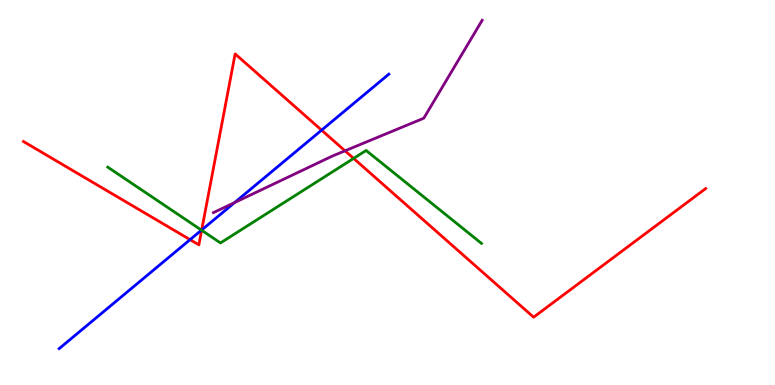[{'lines': ['blue', 'red'], 'intersections': [{'x': 2.45, 'y': 3.78}, {'x': 2.6, 'y': 4.03}, {'x': 4.15, 'y': 6.62}]}, {'lines': ['green', 'red'], 'intersections': [{'x': 2.6, 'y': 4.02}, {'x': 4.56, 'y': 5.89}]}, {'lines': ['purple', 'red'], 'intersections': [{'x': 4.45, 'y': 6.08}]}, {'lines': ['blue', 'green'], 'intersections': [{'x': 2.6, 'y': 4.02}]}, {'lines': ['blue', 'purple'], 'intersections': [{'x': 3.03, 'y': 4.74}]}, {'lines': ['green', 'purple'], 'intersections': []}]